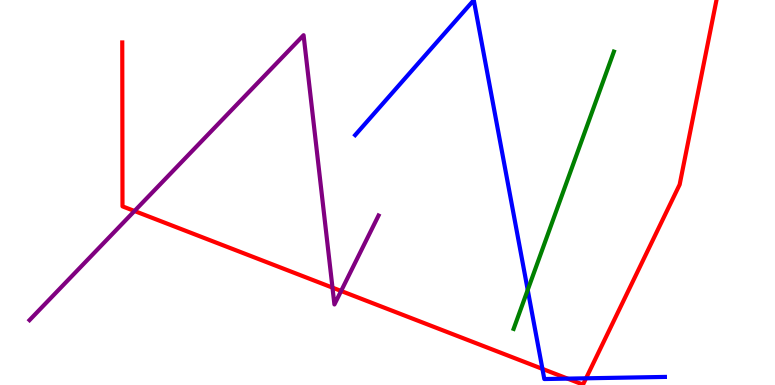[{'lines': ['blue', 'red'], 'intersections': [{'x': 7.0, 'y': 0.419}, {'x': 7.32, 'y': 0.166}, {'x': 7.56, 'y': 0.174}]}, {'lines': ['green', 'red'], 'intersections': []}, {'lines': ['purple', 'red'], 'intersections': [{'x': 1.74, 'y': 4.52}, {'x': 4.29, 'y': 2.53}, {'x': 4.4, 'y': 2.44}]}, {'lines': ['blue', 'green'], 'intersections': [{'x': 6.81, 'y': 2.47}]}, {'lines': ['blue', 'purple'], 'intersections': []}, {'lines': ['green', 'purple'], 'intersections': []}]